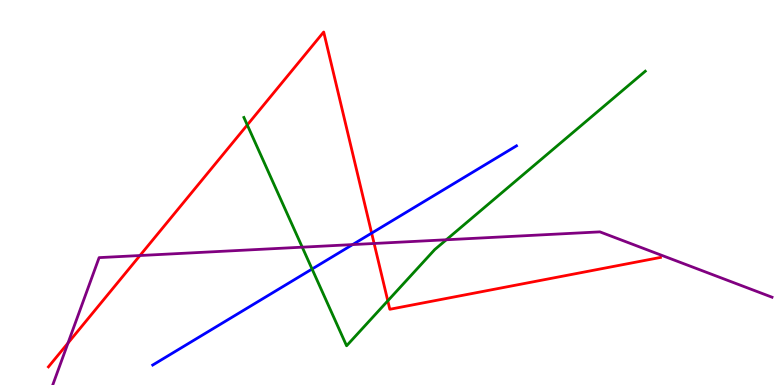[{'lines': ['blue', 'red'], 'intersections': [{'x': 4.8, 'y': 3.94}]}, {'lines': ['green', 'red'], 'intersections': [{'x': 3.19, 'y': 6.75}, {'x': 5.0, 'y': 2.19}]}, {'lines': ['purple', 'red'], 'intersections': [{'x': 0.877, 'y': 1.09}, {'x': 1.81, 'y': 3.36}, {'x': 4.83, 'y': 3.68}]}, {'lines': ['blue', 'green'], 'intersections': [{'x': 4.03, 'y': 3.01}]}, {'lines': ['blue', 'purple'], 'intersections': [{'x': 4.55, 'y': 3.65}]}, {'lines': ['green', 'purple'], 'intersections': [{'x': 3.9, 'y': 3.58}, {'x': 5.76, 'y': 3.77}]}]